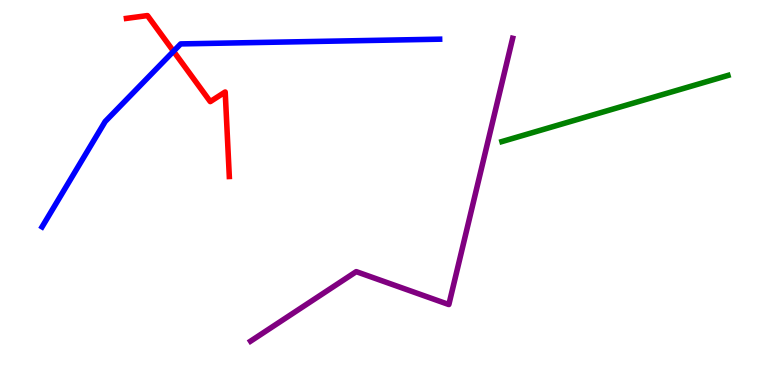[{'lines': ['blue', 'red'], 'intersections': [{'x': 2.24, 'y': 8.67}]}, {'lines': ['green', 'red'], 'intersections': []}, {'lines': ['purple', 'red'], 'intersections': []}, {'lines': ['blue', 'green'], 'intersections': []}, {'lines': ['blue', 'purple'], 'intersections': []}, {'lines': ['green', 'purple'], 'intersections': []}]